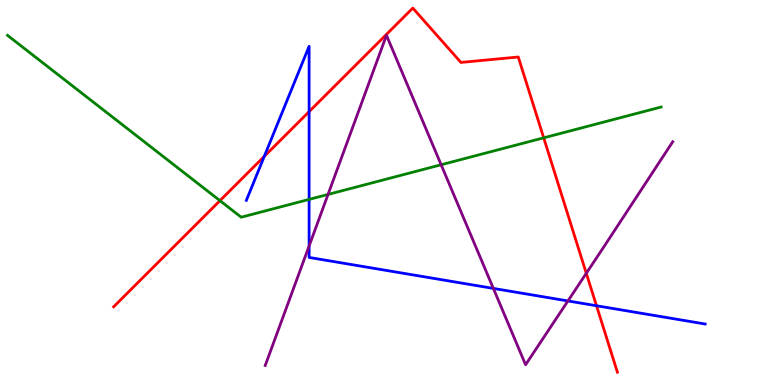[{'lines': ['blue', 'red'], 'intersections': [{'x': 3.41, 'y': 5.94}, {'x': 3.99, 'y': 7.1}, {'x': 7.7, 'y': 2.06}]}, {'lines': ['green', 'red'], 'intersections': [{'x': 2.84, 'y': 4.79}, {'x': 7.02, 'y': 6.42}]}, {'lines': ['purple', 'red'], 'intersections': [{'x': 7.57, 'y': 2.9}]}, {'lines': ['blue', 'green'], 'intersections': [{'x': 3.99, 'y': 4.82}]}, {'lines': ['blue', 'purple'], 'intersections': [{'x': 3.99, 'y': 3.61}, {'x': 6.37, 'y': 2.51}, {'x': 7.33, 'y': 2.18}]}, {'lines': ['green', 'purple'], 'intersections': [{'x': 4.23, 'y': 4.95}, {'x': 5.69, 'y': 5.72}]}]